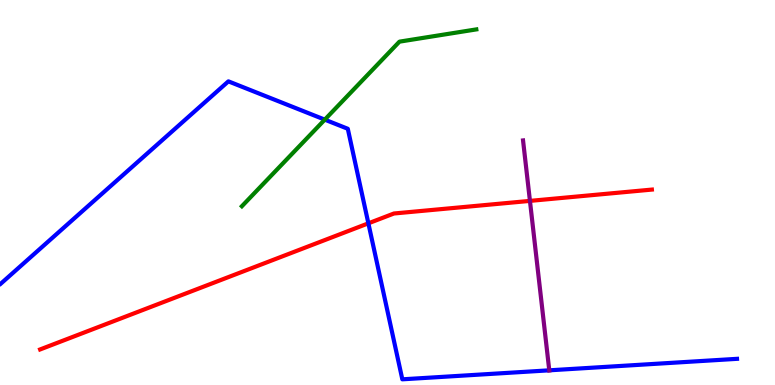[{'lines': ['blue', 'red'], 'intersections': [{'x': 4.75, 'y': 4.2}]}, {'lines': ['green', 'red'], 'intersections': []}, {'lines': ['purple', 'red'], 'intersections': [{'x': 6.84, 'y': 4.78}]}, {'lines': ['blue', 'green'], 'intersections': [{'x': 4.19, 'y': 6.89}]}, {'lines': ['blue', 'purple'], 'intersections': [{'x': 7.09, 'y': 0.381}]}, {'lines': ['green', 'purple'], 'intersections': []}]